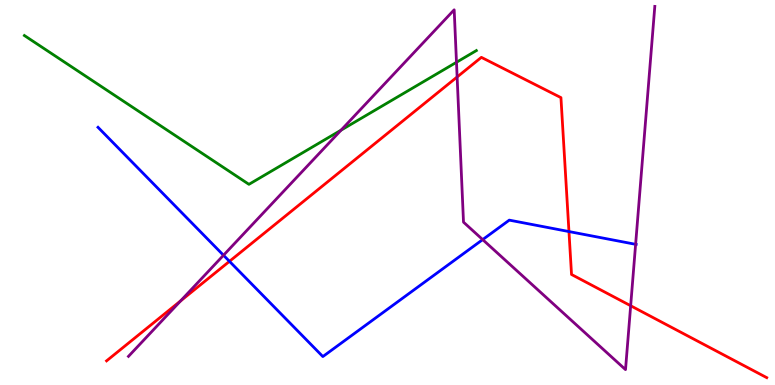[{'lines': ['blue', 'red'], 'intersections': [{'x': 2.96, 'y': 3.21}, {'x': 7.34, 'y': 3.99}]}, {'lines': ['green', 'red'], 'intersections': []}, {'lines': ['purple', 'red'], 'intersections': [{'x': 2.33, 'y': 2.18}, {'x': 5.9, 'y': 8.0}, {'x': 8.14, 'y': 2.06}]}, {'lines': ['blue', 'green'], 'intersections': []}, {'lines': ['blue', 'purple'], 'intersections': [{'x': 2.88, 'y': 3.37}, {'x': 6.23, 'y': 3.78}, {'x': 8.2, 'y': 3.65}]}, {'lines': ['green', 'purple'], 'intersections': [{'x': 4.4, 'y': 6.62}, {'x': 5.89, 'y': 8.38}]}]